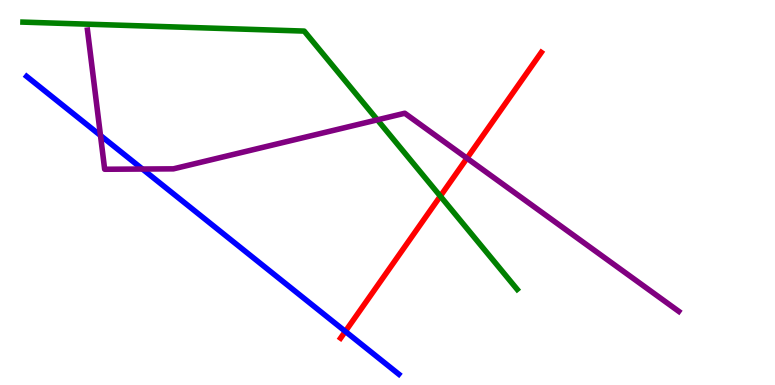[{'lines': ['blue', 'red'], 'intersections': [{'x': 4.46, 'y': 1.39}]}, {'lines': ['green', 'red'], 'intersections': [{'x': 5.68, 'y': 4.9}]}, {'lines': ['purple', 'red'], 'intersections': [{'x': 6.03, 'y': 5.89}]}, {'lines': ['blue', 'green'], 'intersections': []}, {'lines': ['blue', 'purple'], 'intersections': [{'x': 1.3, 'y': 6.48}, {'x': 1.84, 'y': 5.61}]}, {'lines': ['green', 'purple'], 'intersections': [{'x': 4.87, 'y': 6.89}]}]